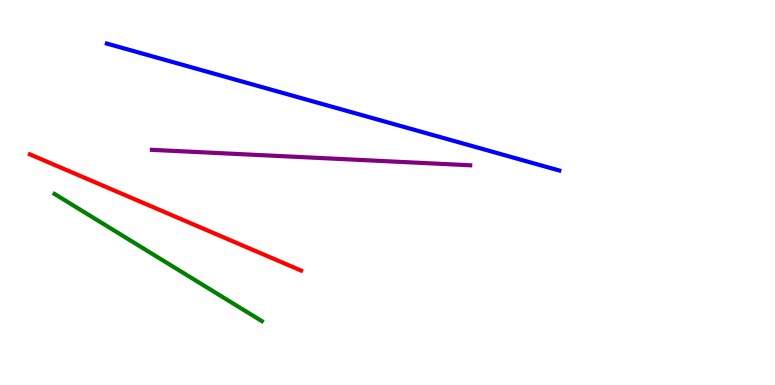[{'lines': ['blue', 'red'], 'intersections': []}, {'lines': ['green', 'red'], 'intersections': []}, {'lines': ['purple', 'red'], 'intersections': []}, {'lines': ['blue', 'green'], 'intersections': []}, {'lines': ['blue', 'purple'], 'intersections': []}, {'lines': ['green', 'purple'], 'intersections': []}]